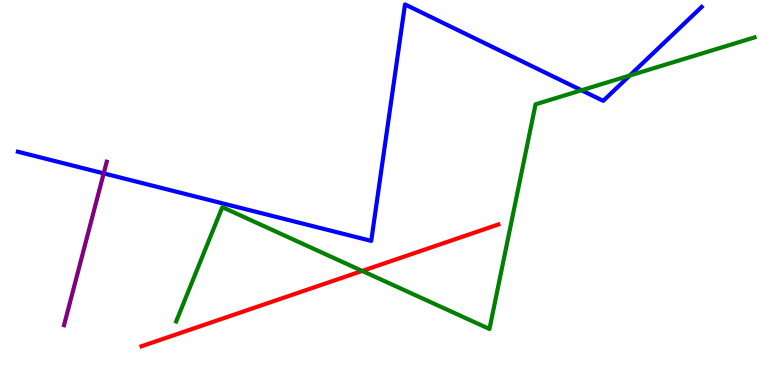[{'lines': ['blue', 'red'], 'intersections': []}, {'lines': ['green', 'red'], 'intersections': [{'x': 4.67, 'y': 2.96}]}, {'lines': ['purple', 'red'], 'intersections': []}, {'lines': ['blue', 'green'], 'intersections': [{'x': 7.5, 'y': 7.66}, {'x': 8.13, 'y': 8.04}]}, {'lines': ['blue', 'purple'], 'intersections': [{'x': 1.34, 'y': 5.5}]}, {'lines': ['green', 'purple'], 'intersections': []}]